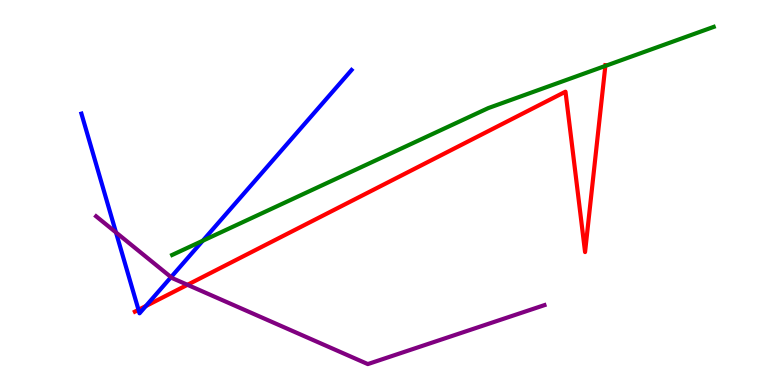[{'lines': ['blue', 'red'], 'intersections': [{'x': 1.79, 'y': 1.95}, {'x': 1.88, 'y': 2.05}]}, {'lines': ['green', 'red'], 'intersections': [{'x': 7.81, 'y': 8.29}]}, {'lines': ['purple', 'red'], 'intersections': [{'x': 2.42, 'y': 2.6}]}, {'lines': ['blue', 'green'], 'intersections': [{'x': 2.62, 'y': 3.75}]}, {'lines': ['blue', 'purple'], 'intersections': [{'x': 1.5, 'y': 3.96}, {'x': 2.21, 'y': 2.8}]}, {'lines': ['green', 'purple'], 'intersections': []}]